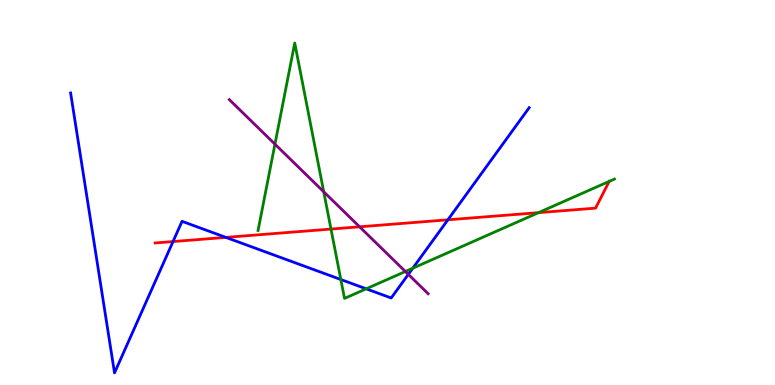[{'lines': ['blue', 'red'], 'intersections': [{'x': 2.23, 'y': 3.73}, {'x': 2.91, 'y': 3.83}, {'x': 5.78, 'y': 4.29}]}, {'lines': ['green', 'red'], 'intersections': [{'x': 4.27, 'y': 4.05}, {'x': 6.95, 'y': 4.48}, {'x': 7.86, 'y': 5.29}]}, {'lines': ['purple', 'red'], 'intersections': [{'x': 4.64, 'y': 4.11}]}, {'lines': ['blue', 'green'], 'intersections': [{'x': 4.4, 'y': 2.74}, {'x': 4.72, 'y': 2.5}, {'x': 5.33, 'y': 3.03}]}, {'lines': ['blue', 'purple'], 'intersections': [{'x': 5.27, 'y': 2.87}]}, {'lines': ['green', 'purple'], 'intersections': [{'x': 3.55, 'y': 6.26}, {'x': 4.18, 'y': 5.02}, {'x': 5.23, 'y': 2.95}]}]